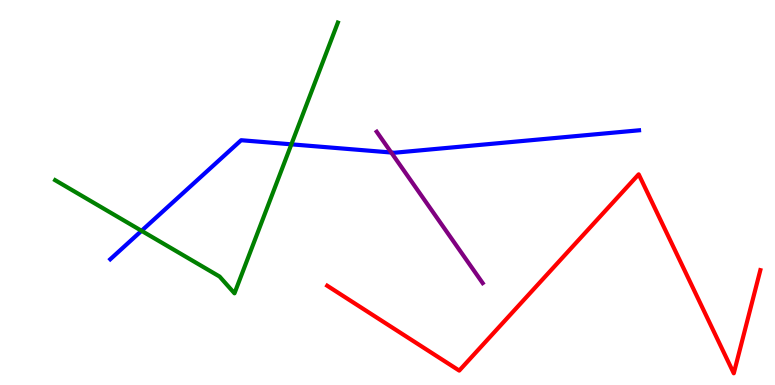[{'lines': ['blue', 'red'], 'intersections': []}, {'lines': ['green', 'red'], 'intersections': []}, {'lines': ['purple', 'red'], 'intersections': []}, {'lines': ['blue', 'green'], 'intersections': [{'x': 1.83, 'y': 4.0}, {'x': 3.76, 'y': 6.25}]}, {'lines': ['blue', 'purple'], 'intersections': [{'x': 5.05, 'y': 6.04}]}, {'lines': ['green', 'purple'], 'intersections': []}]